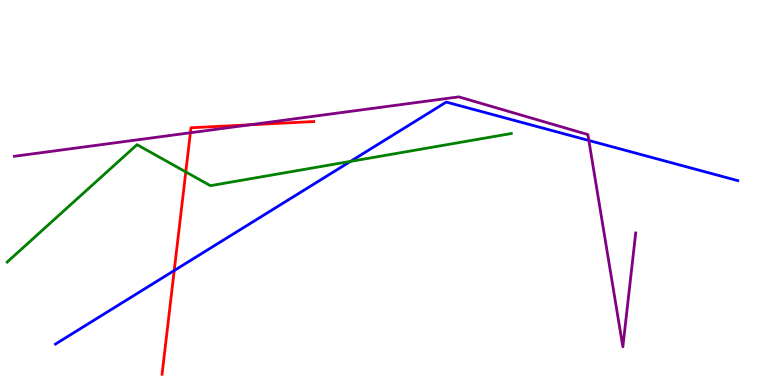[{'lines': ['blue', 'red'], 'intersections': [{'x': 2.25, 'y': 2.97}]}, {'lines': ['green', 'red'], 'intersections': [{'x': 2.4, 'y': 5.53}]}, {'lines': ['purple', 'red'], 'intersections': [{'x': 2.46, 'y': 6.55}, {'x': 3.23, 'y': 6.76}]}, {'lines': ['blue', 'green'], 'intersections': [{'x': 4.52, 'y': 5.81}]}, {'lines': ['blue', 'purple'], 'intersections': [{'x': 7.6, 'y': 6.35}]}, {'lines': ['green', 'purple'], 'intersections': []}]